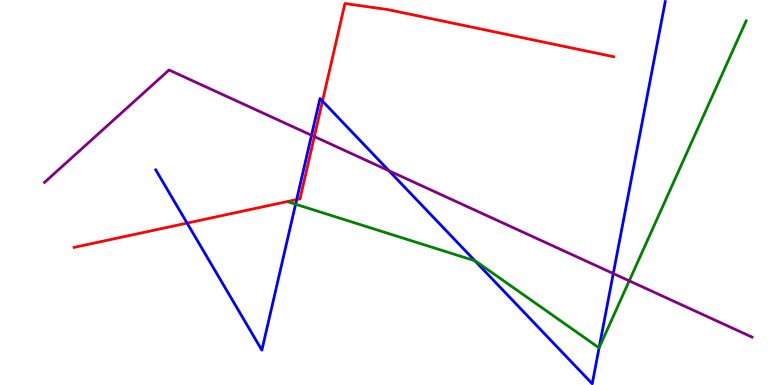[{'lines': ['blue', 'red'], 'intersections': [{'x': 2.41, 'y': 4.21}, {'x': 3.83, 'y': 4.82}, {'x': 4.16, 'y': 7.37}]}, {'lines': ['green', 'red'], 'intersections': []}, {'lines': ['purple', 'red'], 'intersections': [{'x': 4.06, 'y': 6.45}]}, {'lines': ['blue', 'green'], 'intersections': [{'x': 3.81, 'y': 4.7}, {'x': 6.13, 'y': 3.23}, {'x': 7.73, 'y': 0.964}]}, {'lines': ['blue', 'purple'], 'intersections': [{'x': 4.02, 'y': 6.49}, {'x': 5.02, 'y': 5.57}, {'x': 7.91, 'y': 2.9}]}, {'lines': ['green', 'purple'], 'intersections': [{'x': 8.12, 'y': 2.71}]}]